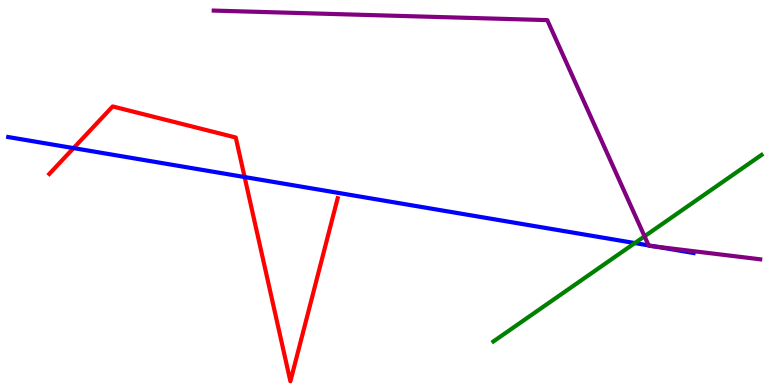[{'lines': ['blue', 'red'], 'intersections': [{'x': 0.949, 'y': 6.15}, {'x': 3.16, 'y': 5.4}]}, {'lines': ['green', 'red'], 'intersections': []}, {'lines': ['purple', 'red'], 'intersections': []}, {'lines': ['blue', 'green'], 'intersections': [{'x': 8.19, 'y': 3.69}]}, {'lines': ['blue', 'purple'], 'intersections': [{'x': 8.37, 'y': 3.63}, {'x': 8.46, 'y': 3.59}]}, {'lines': ['green', 'purple'], 'intersections': [{'x': 8.32, 'y': 3.86}]}]